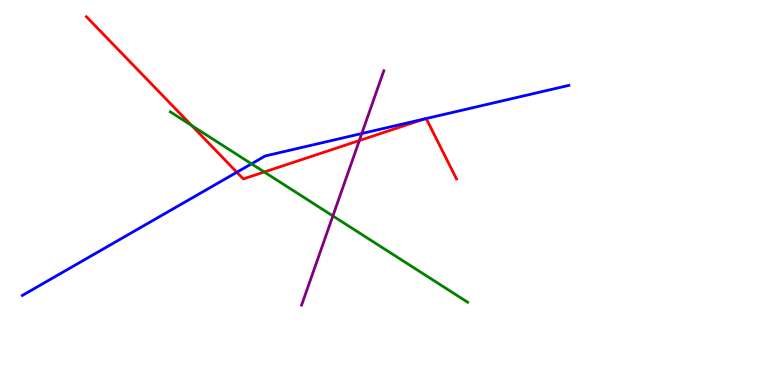[{'lines': ['blue', 'red'], 'intersections': [{'x': 3.06, 'y': 5.53}, {'x': 5.48, 'y': 6.91}, {'x': 5.5, 'y': 6.92}]}, {'lines': ['green', 'red'], 'intersections': [{'x': 2.47, 'y': 6.74}, {'x': 3.41, 'y': 5.53}]}, {'lines': ['purple', 'red'], 'intersections': [{'x': 4.64, 'y': 6.35}]}, {'lines': ['blue', 'green'], 'intersections': [{'x': 3.25, 'y': 5.74}]}, {'lines': ['blue', 'purple'], 'intersections': [{'x': 4.67, 'y': 6.53}]}, {'lines': ['green', 'purple'], 'intersections': [{'x': 4.3, 'y': 4.39}]}]